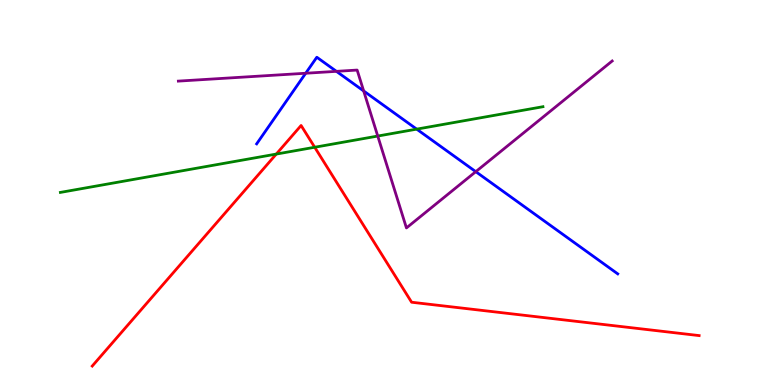[{'lines': ['blue', 'red'], 'intersections': []}, {'lines': ['green', 'red'], 'intersections': [{'x': 3.56, 'y': 6.0}, {'x': 4.06, 'y': 6.18}]}, {'lines': ['purple', 'red'], 'intersections': []}, {'lines': ['blue', 'green'], 'intersections': [{'x': 5.38, 'y': 6.65}]}, {'lines': ['blue', 'purple'], 'intersections': [{'x': 3.94, 'y': 8.1}, {'x': 4.34, 'y': 8.15}, {'x': 4.69, 'y': 7.64}, {'x': 6.14, 'y': 5.54}]}, {'lines': ['green', 'purple'], 'intersections': [{'x': 4.87, 'y': 6.47}]}]